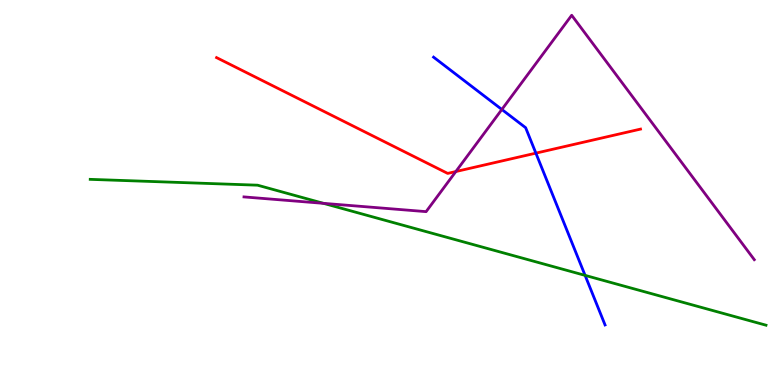[{'lines': ['blue', 'red'], 'intersections': [{'x': 6.91, 'y': 6.02}]}, {'lines': ['green', 'red'], 'intersections': []}, {'lines': ['purple', 'red'], 'intersections': [{'x': 5.88, 'y': 5.54}]}, {'lines': ['blue', 'green'], 'intersections': [{'x': 7.55, 'y': 2.85}]}, {'lines': ['blue', 'purple'], 'intersections': [{'x': 6.48, 'y': 7.16}]}, {'lines': ['green', 'purple'], 'intersections': [{'x': 4.17, 'y': 4.72}]}]